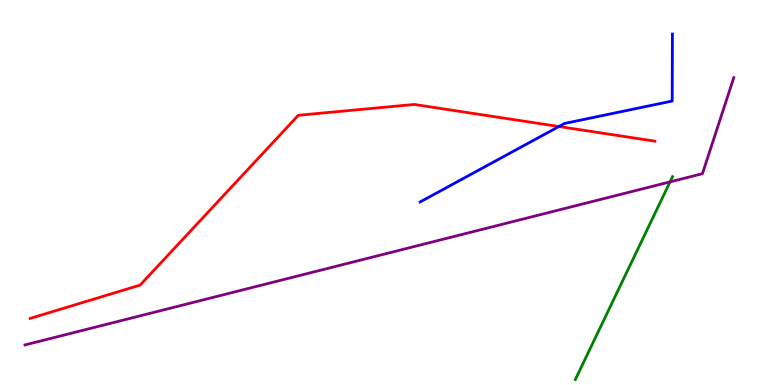[{'lines': ['blue', 'red'], 'intersections': [{'x': 7.21, 'y': 6.71}]}, {'lines': ['green', 'red'], 'intersections': []}, {'lines': ['purple', 'red'], 'intersections': []}, {'lines': ['blue', 'green'], 'intersections': []}, {'lines': ['blue', 'purple'], 'intersections': []}, {'lines': ['green', 'purple'], 'intersections': [{'x': 8.65, 'y': 5.28}]}]